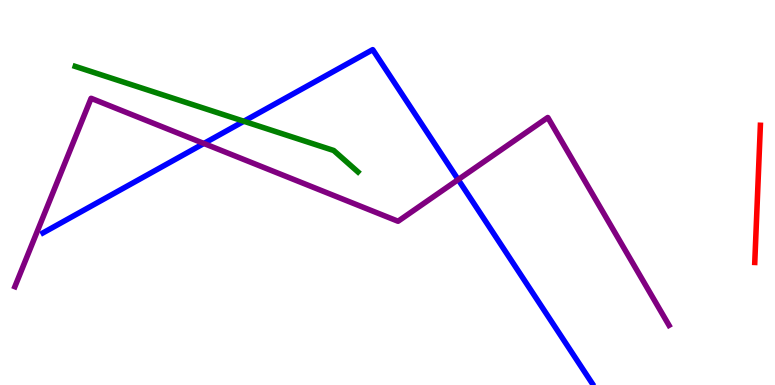[{'lines': ['blue', 'red'], 'intersections': []}, {'lines': ['green', 'red'], 'intersections': []}, {'lines': ['purple', 'red'], 'intersections': []}, {'lines': ['blue', 'green'], 'intersections': [{'x': 3.15, 'y': 6.85}]}, {'lines': ['blue', 'purple'], 'intersections': [{'x': 2.63, 'y': 6.27}, {'x': 5.91, 'y': 5.34}]}, {'lines': ['green', 'purple'], 'intersections': []}]